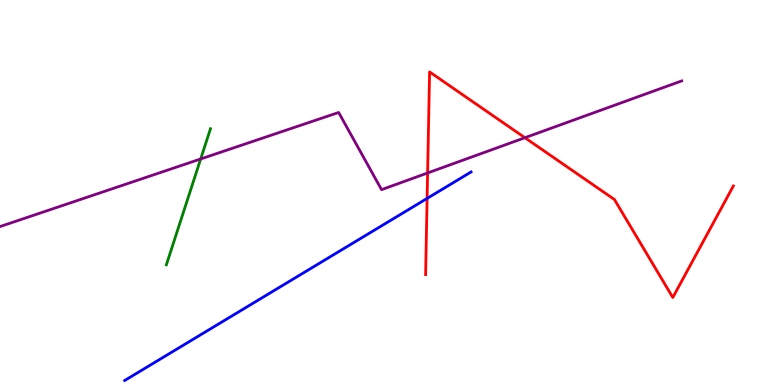[{'lines': ['blue', 'red'], 'intersections': [{'x': 5.51, 'y': 4.85}]}, {'lines': ['green', 'red'], 'intersections': []}, {'lines': ['purple', 'red'], 'intersections': [{'x': 5.52, 'y': 5.51}, {'x': 6.77, 'y': 6.42}]}, {'lines': ['blue', 'green'], 'intersections': []}, {'lines': ['blue', 'purple'], 'intersections': []}, {'lines': ['green', 'purple'], 'intersections': [{'x': 2.59, 'y': 5.87}]}]